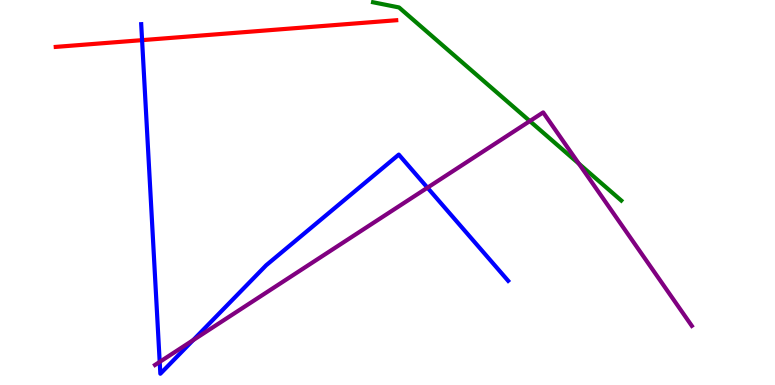[{'lines': ['blue', 'red'], 'intersections': [{'x': 1.83, 'y': 8.96}]}, {'lines': ['green', 'red'], 'intersections': []}, {'lines': ['purple', 'red'], 'intersections': []}, {'lines': ['blue', 'green'], 'intersections': []}, {'lines': ['blue', 'purple'], 'intersections': [{'x': 2.06, 'y': 0.6}, {'x': 2.49, 'y': 1.16}, {'x': 5.52, 'y': 5.12}]}, {'lines': ['green', 'purple'], 'intersections': [{'x': 6.84, 'y': 6.85}, {'x': 7.47, 'y': 5.75}]}]